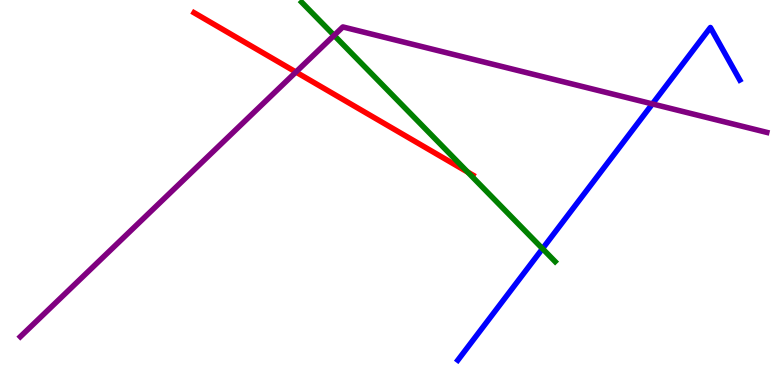[{'lines': ['blue', 'red'], 'intersections': []}, {'lines': ['green', 'red'], 'intersections': [{'x': 6.03, 'y': 5.53}]}, {'lines': ['purple', 'red'], 'intersections': [{'x': 3.82, 'y': 8.13}]}, {'lines': ['blue', 'green'], 'intersections': [{'x': 7.0, 'y': 3.54}]}, {'lines': ['blue', 'purple'], 'intersections': [{'x': 8.42, 'y': 7.3}]}, {'lines': ['green', 'purple'], 'intersections': [{'x': 4.31, 'y': 9.08}]}]